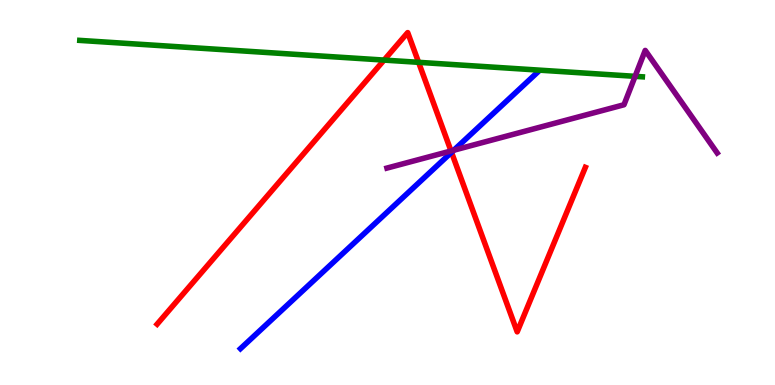[{'lines': ['blue', 'red'], 'intersections': [{'x': 5.83, 'y': 6.04}]}, {'lines': ['green', 'red'], 'intersections': [{'x': 4.96, 'y': 8.44}, {'x': 5.4, 'y': 8.38}]}, {'lines': ['purple', 'red'], 'intersections': [{'x': 5.82, 'y': 6.08}]}, {'lines': ['blue', 'green'], 'intersections': []}, {'lines': ['blue', 'purple'], 'intersections': [{'x': 5.85, 'y': 6.1}]}, {'lines': ['green', 'purple'], 'intersections': [{'x': 8.19, 'y': 8.02}]}]